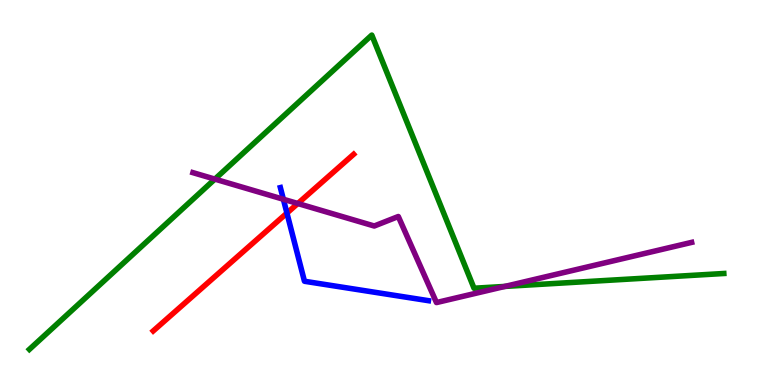[{'lines': ['blue', 'red'], 'intersections': [{'x': 3.7, 'y': 4.47}]}, {'lines': ['green', 'red'], 'intersections': []}, {'lines': ['purple', 'red'], 'intersections': [{'x': 3.84, 'y': 4.71}]}, {'lines': ['blue', 'green'], 'intersections': []}, {'lines': ['blue', 'purple'], 'intersections': [{'x': 3.66, 'y': 4.82}]}, {'lines': ['green', 'purple'], 'intersections': [{'x': 2.77, 'y': 5.35}, {'x': 6.52, 'y': 2.56}]}]